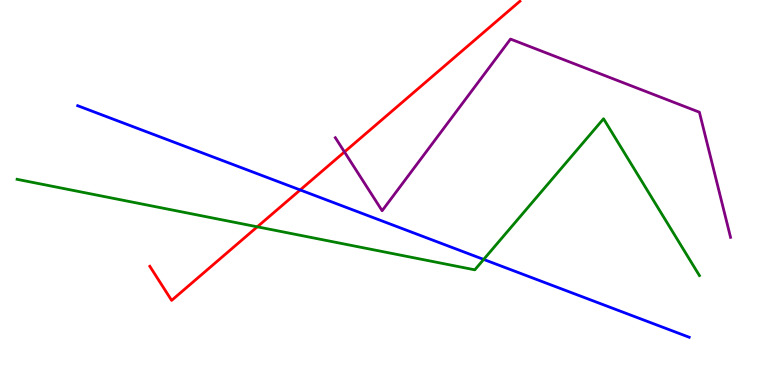[{'lines': ['blue', 'red'], 'intersections': [{'x': 3.87, 'y': 5.07}]}, {'lines': ['green', 'red'], 'intersections': [{'x': 3.32, 'y': 4.11}]}, {'lines': ['purple', 'red'], 'intersections': [{'x': 4.44, 'y': 6.05}]}, {'lines': ['blue', 'green'], 'intersections': [{'x': 6.24, 'y': 3.26}]}, {'lines': ['blue', 'purple'], 'intersections': []}, {'lines': ['green', 'purple'], 'intersections': []}]